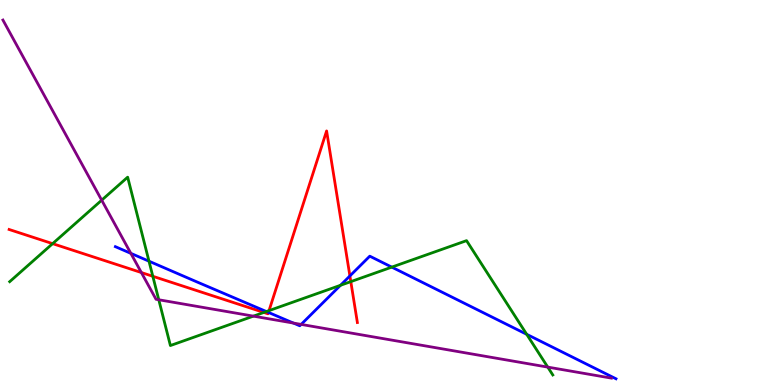[{'lines': ['blue', 'red'], 'intersections': [{'x': 3.46, 'y': 1.89}, {'x': 4.51, 'y': 2.83}]}, {'lines': ['green', 'red'], 'intersections': [{'x': 0.679, 'y': 3.67}, {'x': 1.97, 'y': 2.82}, {'x': 3.4, 'y': 1.88}, {'x': 3.47, 'y': 1.93}, {'x': 4.53, 'y': 2.68}]}, {'lines': ['purple', 'red'], 'intersections': [{'x': 1.82, 'y': 2.92}]}, {'lines': ['blue', 'green'], 'intersections': [{'x': 1.92, 'y': 3.22}, {'x': 3.44, 'y': 1.91}, {'x': 4.39, 'y': 2.59}, {'x': 5.06, 'y': 3.06}, {'x': 6.8, 'y': 1.32}]}, {'lines': ['blue', 'purple'], 'intersections': [{'x': 1.69, 'y': 3.42}, {'x': 3.79, 'y': 1.61}, {'x': 3.89, 'y': 1.57}]}, {'lines': ['green', 'purple'], 'intersections': [{'x': 1.31, 'y': 4.8}, {'x': 2.05, 'y': 2.21}, {'x': 3.27, 'y': 1.79}, {'x': 7.07, 'y': 0.465}]}]